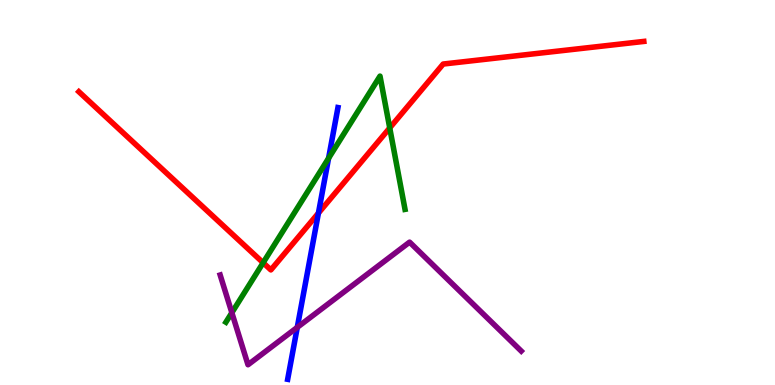[{'lines': ['blue', 'red'], 'intersections': [{'x': 4.11, 'y': 4.46}]}, {'lines': ['green', 'red'], 'intersections': [{'x': 3.4, 'y': 3.18}, {'x': 5.03, 'y': 6.68}]}, {'lines': ['purple', 'red'], 'intersections': []}, {'lines': ['blue', 'green'], 'intersections': [{'x': 4.24, 'y': 5.89}]}, {'lines': ['blue', 'purple'], 'intersections': [{'x': 3.84, 'y': 1.5}]}, {'lines': ['green', 'purple'], 'intersections': [{'x': 2.99, 'y': 1.88}]}]